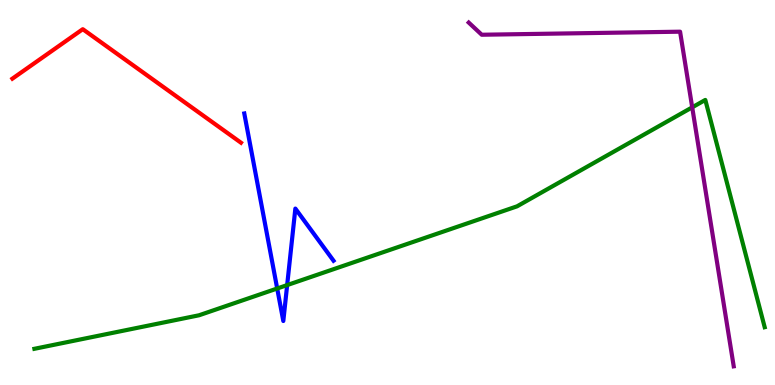[{'lines': ['blue', 'red'], 'intersections': []}, {'lines': ['green', 'red'], 'intersections': []}, {'lines': ['purple', 'red'], 'intersections': []}, {'lines': ['blue', 'green'], 'intersections': [{'x': 3.58, 'y': 2.51}, {'x': 3.71, 'y': 2.6}]}, {'lines': ['blue', 'purple'], 'intersections': []}, {'lines': ['green', 'purple'], 'intersections': [{'x': 8.93, 'y': 7.21}]}]